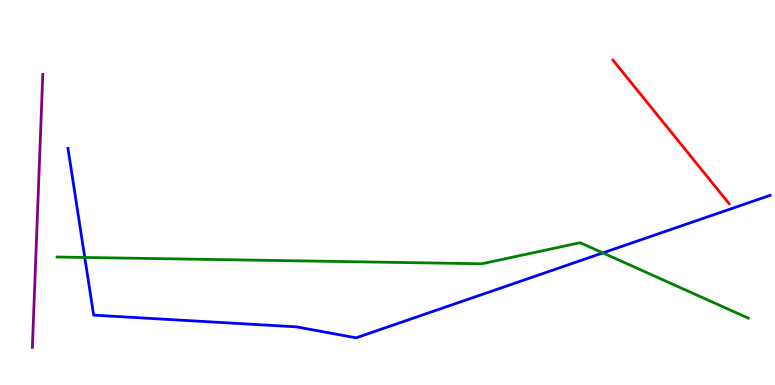[{'lines': ['blue', 'red'], 'intersections': []}, {'lines': ['green', 'red'], 'intersections': []}, {'lines': ['purple', 'red'], 'intersections': []}, {'lines': ['blue', 'green'], 'intersections': [{'x': 1.09, 'y': 3.31}, {'x': 7.78, 'y': 3.43}]}, {'lines': ['blue', 'purple'], 'intersections': []}, {'lines': ['green', 'purple'], 'intersections': []}]